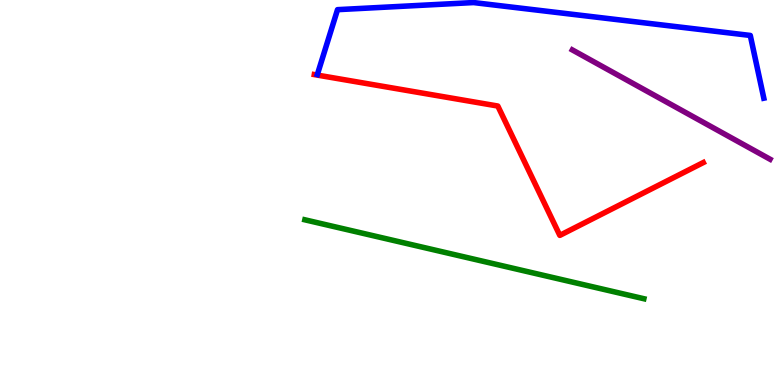[{'lines': ['blue', 'red'], 'intersections': []}, {'lines': ['green', 'red'], 'intersections': []}, {'lines': ['purple', 'red'], 'intersections': []}, {'lines': ['blue', 'green'], 'intersections': []}, {'lines': ['blue', 'purple'], 'intersections': []}, {'lines': ['green', 'purple'], 'intersections': []}]